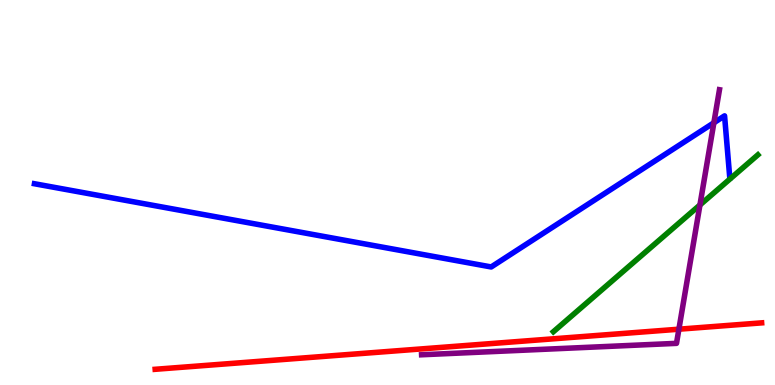[{'lines': ['blue', 'red'], 'intersections': []}, {'lines': ['green', 'red'], 'intersections': []}, {'lines': ['purple', 'red'], 'intersections': [{'x': 8.76, 'y': 1.45}]}, {'lines': ['blue', 'green'], 'intersections': []}, {'lines': ['blue', 'purple'], 'intersections': [{'x': 9.21, 'y': 6.81}]}, {'lines': ['green', 'purple'], 'intersections': [{'x': 9.03, 'y': 4.68}]}]